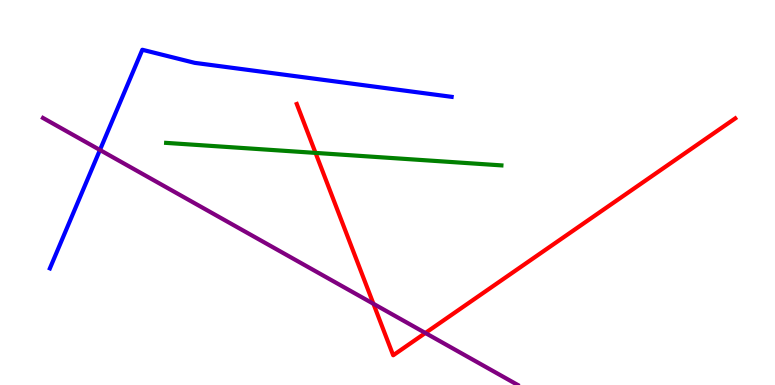[{'lines': ['blue', 'red'], 'intersections': []}, {'lines': ['green', 'red'], 'intersections': [{'x': 4.07, 'y': 6.03}]}, {'lines': ['purple', 'red'], 'intersections': [{'x': 4.82, 'y': 2.11}, {'x': 5.49, 'y': 1.35}]}, {'lines': ['blue', 'green'], 'intersections': []}, {'lines': ['blue', 'purple'], 'intersections': [{'x': 1.29, 'y': 6.1}]}, {'lines': ['green', 'purple'], 'intersections': []}]